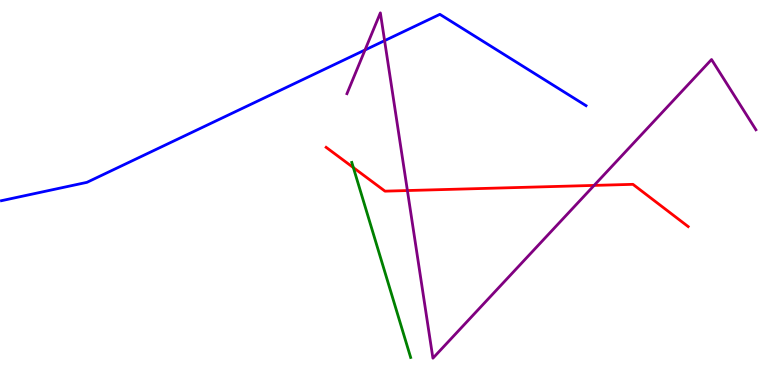[{'lines': ['blue', 'red'], 'intersections': []}, {'lines': ['green', 'red'], 'intersections': [{'x': 4.56, 'y': 5.65}]}, {'lines': ['purple', 'red'], 'intersections': [{'x': 5.26, 'y': 5.05}, {'x': 7.67, 'y': 5.18}]}, {'lines': ['blue', 'green'], 'intersections': []}, {'lines': ['blue', 'purple'], 'intersections': [{'x': 4.71, 'y': 8.7}, {'x': 4.96, 'y': 8.94}]}, {'lines': ['green', 'purple'], 'intersections': []}]